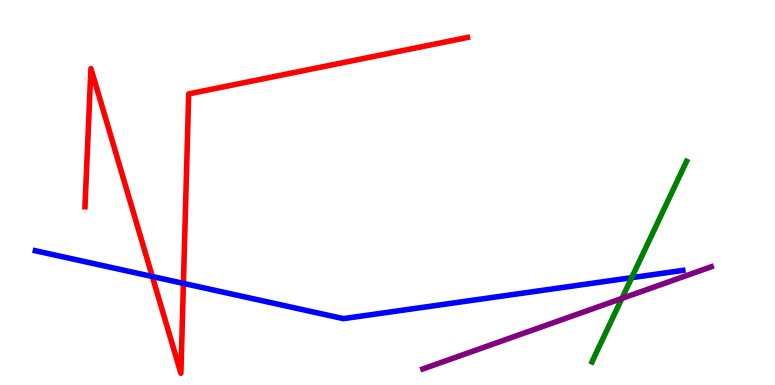[{'lines': ['blue', 'red'], 'intersections': [{'x': 1.97, 'y': 2.82}, {'x': 2.37, 'y': 2.64}]}, {'lines': ['green', 'red'], 'intersections': []}, {'lines': ['purple', 'red'], 'intersections': []}, {'lines': ['blue', 'green'], 'intersections': [{'x': 8.15, 'y': 2.79}]}, {'lines': ['blue', 'purple'], 'intersections': []}, {'lines': ['green', 'purple'], 'intersections': [{'x': 8.02, 'y': 2.25}]}]